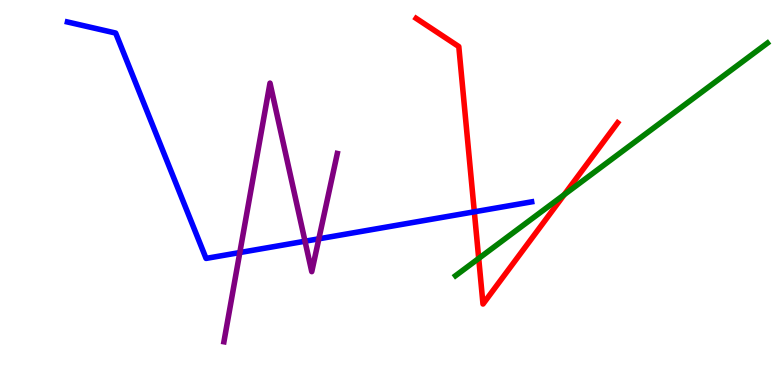[{'lines': ['blue', 'red'], 'intersections': [{'x': 6.12, 'y': 4.5}]}, {'lines': ['green', 'red'], 'intersections': [{'x': 6.18, 'y': 3.29}, {'x': 7.28, 'y': 4.94}]}, {'lines': ['purple', 'red'], 'intersections': []}, {'lines': ['blue', 'green'], 'intersections': []}, {'lines': ['blue', 'purple'], 'intersections': [{'x': 3.09, 'y': 3.44}, {'x': 3.94, 'y': 3.73}, {'x': 4.11, 'y': 3.8}]}, {'lines': ['green', 'purple'], 'intersections': []}]